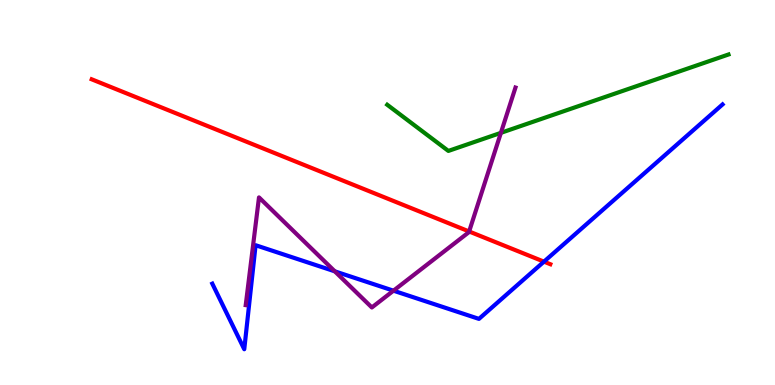[{'lines': ['blue', 'red'], 'intersections': [{'x': 7.02, 'y': 3.2}]}, {'lines': ['green', 'red'], 'intersections': []}, {'lines': ['purple', 'red'], 'intersections': [{'x': 6.05, 'y': 3.99}]}, {'lines': ['blue', 'green'], 'intersections': []}, {'lines': ['blue', 'purple'], 'intersections': [{'x': 4.32, 'y': 2.95}, {'x': 5.08, 'y': 2.45}]}, {'lines': ['green', 'purple'], 'intersections': [{'x': 6.46, 'y': 6.55}]}]